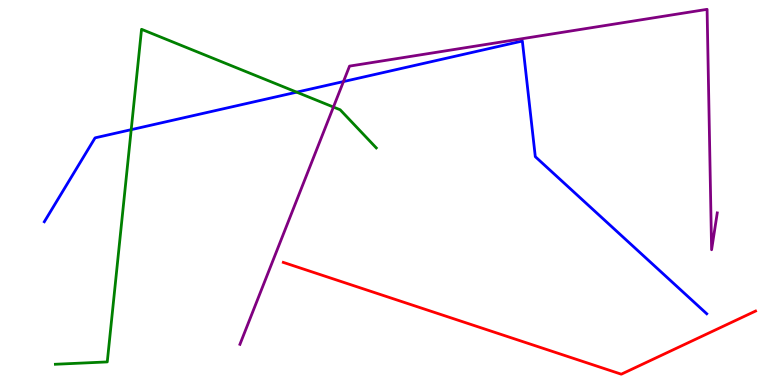[{'lines': ['blue', 'red'], 'intersections': []}, {'lines': ['green', 'red'], 'intersections': []}, {'lines': ['purple', 'red'], 'intersections': []}, {'lines': ['blue', 'green'], 'intersections': [{'x': 1.69, 'y': 6.63}, {'x': 3.83, 'y': 7.61}]}, {'lines': ['blue', 'purple'], 'intersections': [{'x': 4.43, 'y': 7.88}]}, {'lines': ['green', 'purple'], 'intersections': [{'x': 4.3, 'y': 7.22}]}]